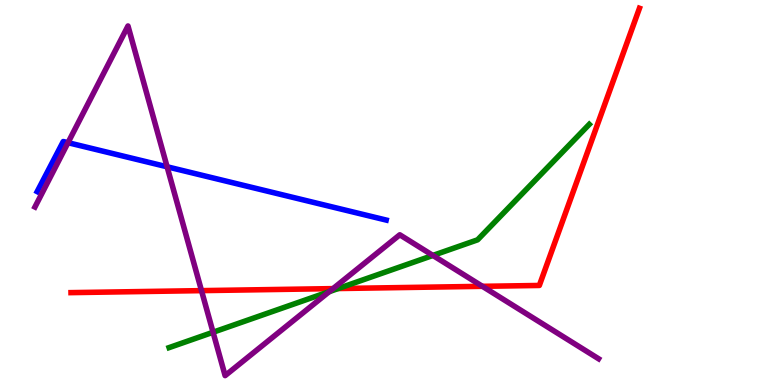[{'lines': ['blue', 'red'], 'intersections': []}, {'lines': ['green', 'red'], 'intersections': [{'x': 4.36, 'y': 2.51}]}, {'lines': ['purple', 'red'], 'intersections': [{'x': 2.6, 'y': 2.45}, {'x': 4.3, 'y': 2.5}, {'x': 6.22, 'y': 2.56}]}, {'lines': ['blue', 'green'], 'intersections': []}, {'lines': ['blue', 'purple'], 'intersections': [{'x': 0.877, 'y': 6.29}, {'x': 2.16, 'y': 5.67}]}, {'lines': ['green', 'purple'], 'intersections': [{'x': 2.75, 'y': 1.37}, {'x': 4.25, 'y': 2.42}, {'x': 5.59, 'y': 3.37}]}]